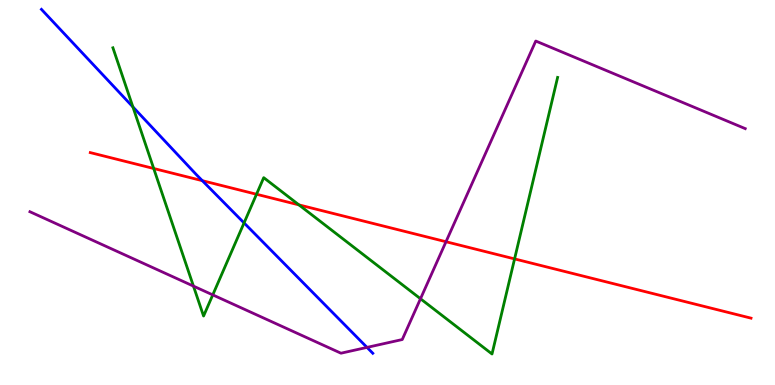[{'lines': ['blue', 'red'], 'intersections': [{'x': 2.61, 'y': 5.31}]}, {'lines': ['green', 'red'], 'intersections': [{'x': 1.98, 'y': 5.62}, {'x': 3.31, 'y': 4.95}, {'x': 3.86, 'y': 4.68}, {'x': 6.64, 'y': 3.28}]}, {'lines': ['purple', 'red'], 'intersections': [{'x': 5.75, 'y': 3.72}]}, {'lines': ['blue', 'green'], 'intersections': [{'x': 1.71, 'y': 7.22}, {'x': 3.15, 'y': 4.21}]}, {'lines': ['blue', 'purple'], 'intersections': [{'x': 4.74, 'y': 0.977}]}, {'lines': ['green', 'purple'], 'intersections': [{'x': 2.5, 'y': 2.57}, {'x': 2.75, 'y': 2.34}, {'x': 5.43, 'y': 2.24}]}]